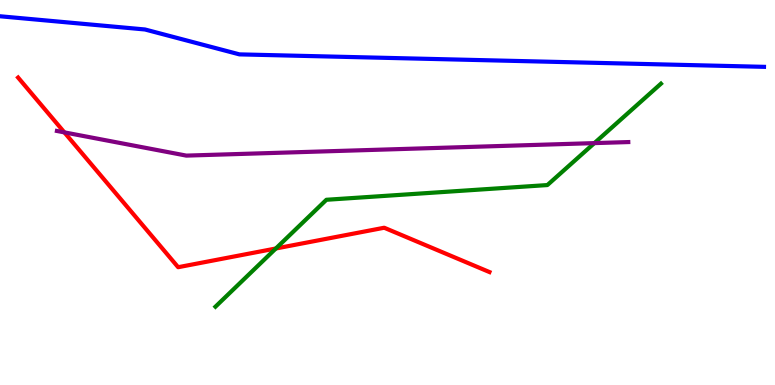[{'lines': ['blue', 'red'], 'intersections': []}, {'lines': ['green', 'red'], 'intersections': [{'x': 3.56, 'y': 3.55}]}, {'lines': ['purple', 'red'], 'intersections': [{'x': 0.83, 'y': 6.56}]}, {'lines': ['blue', 'green'], 'intersections': []}, {'lines': ['blue', 'purple'], 'intersections': []}, {'lines': ['green', 'purple'], 'intersections': [{'x': 7.67, 'y': 6.28}]}]